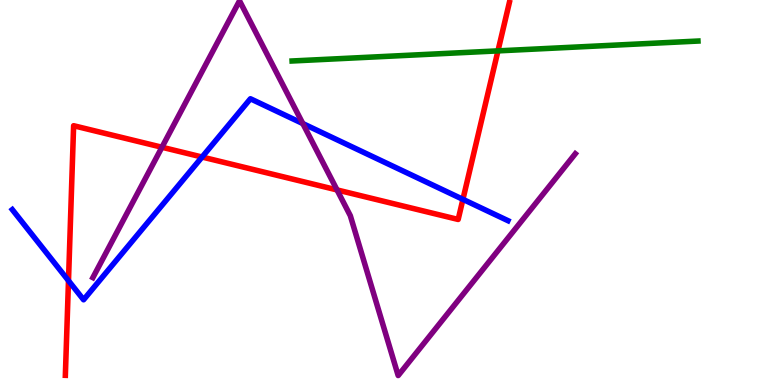[{'lines': ['blue', 'red'], 'intersections': [{'x': 0.884, 'y': 2.71}, {'x': 2.61, 'y': 5.92}, {'x': 5.97, 'y': 4.82}]}, {'lines': ['green', 'red'], 'intersections': [{'x': 6.43, 'y': 8.68}]}, {'lines': ['purple', 'red'], 'intersections': [{'x': 2.09, 'y': 6.18}, {'x': 4.35, 'y': 5.07}]}, {'lines': ['blue', 'green'], 'intersections': []}, {'lines': ['blue', 'purple'], 'intersections': [{'x': 3.91, 'y': 6.79}]}, {'lines': ['green', 'purple'], 'intersections': []}]